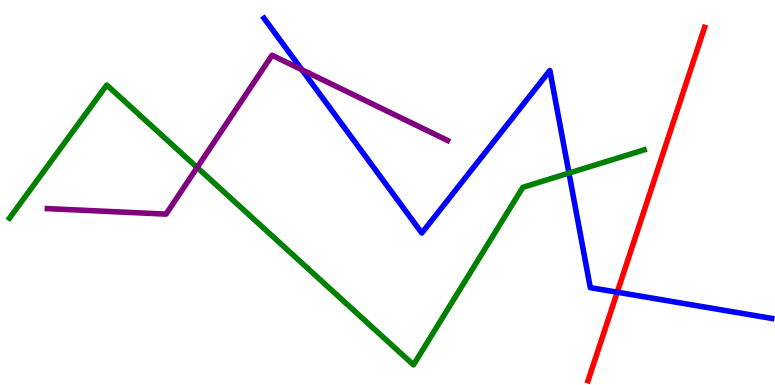[{'lines': ['blue', 'red'], 'intersections': [{'x': 7.96, 'y': 2.41}]}, {'lines': ['green', 'red'], 'intersections': []}, {'lines': ['purple', 'red'], 'intersections': []}, {'lines': ['blue', 'green'], 'intersections': [{'x': 7.34, 'y': 5.5}]}, {'lines': ['blue', 'purple'], 'intersections': [{'x': 3.9, 'y': 8.19}]}, {'lines': ['green', 'purple'], 'intersections': [{'x': 2.54, 'y': 5.65}]}]